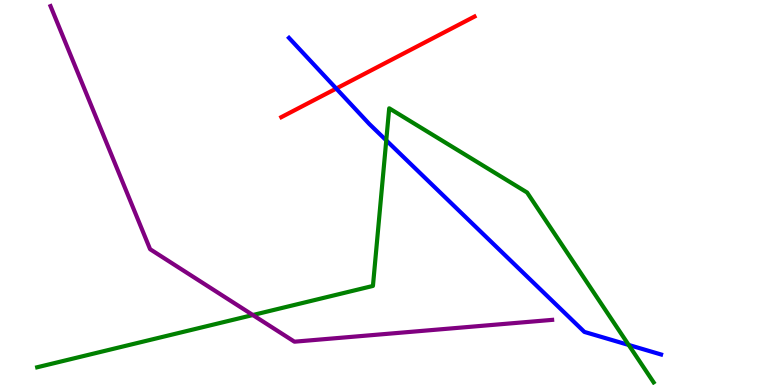[{'lines': ['blue', 'red'], 'intersections': [{'x': 4.34, 'y': 7.7}]}, {'lines': ['green', 'red'], 'intersections': []}, {'lines': ['purple', 'red'], 'intersections': []}, {'lines': ['blue', 'green'], 'intersections': [{'x': 4.98, 'y': 6.35}, {'x': 8.11, 'y': 1.04}]}, {'lines': ['blue', 'purple'], 'intersections': []}, {'lines': ['green', 'purple'], 'intersections': [{'x': 3.26, 'y': 1.82}]}]